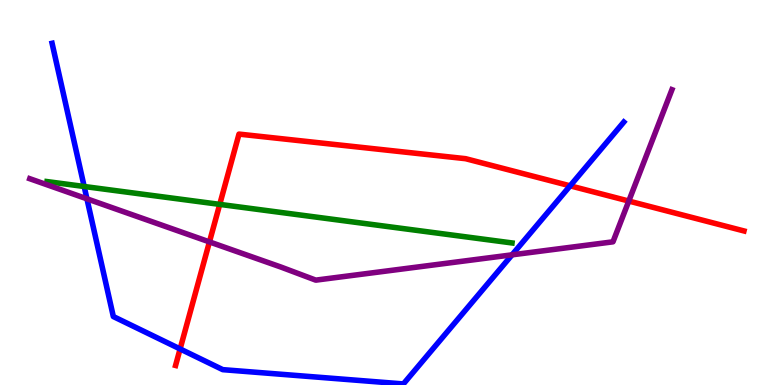[{'lines': ['blue', 'red'], 'intersections': [{'x': 2.32, 'y': 0.936}, {'x': 7.36, 'y': 5.17}]}, {'lines': ['green', 'red'], 'intersections': [{'x': 2.84, 'y': 4.69}]}, {'lines': ['purple', 'red'], 'intersections': [{'x': 2.7, 'y': 3.72}, {'x': 8.11, 'y': 4.78}]}, {'lines': ['blue', 'green'], 'intersections': [{'x': 1.09, 'y': 5.16}]}, {'lines': ['blue', 'purple'], 'intersections': [{'x': 1.12, 'y': 4.84}, {'x': 6.61, 'y': 3.38}]}, {'lines': ['green', 'purple'], 'intersections': []}]